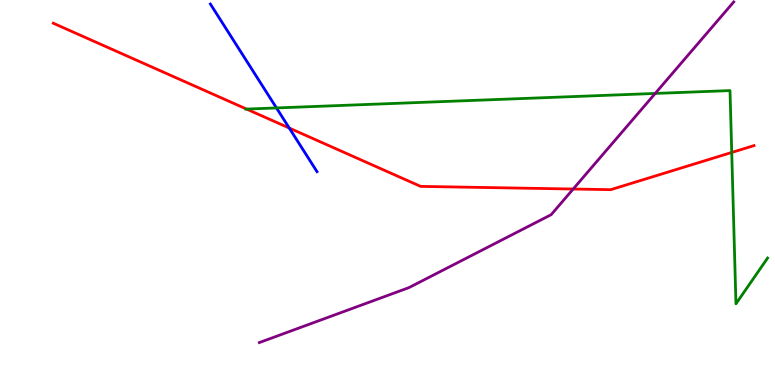[{'lines': ['blue', 'red'], 'intersections': [{'x': 3.73, 'y': 6.67}]}, {'lines': ['green', 'red'], 'intersections': [{'x': 3.18, 'y': 7.17}, {'x': 9.44, 'y': 6.04}]}, {'lines': ['purple', 'red'], 'intersections': [{'x': 7.4, 'y': 5.09}]}, {'lines': ['blue', 'green'], 'intersections': [{'x': 3.57, 'y': 7.2}]}, {'lines': ['blue', 'purple'], 'intersections': []}, {'lines': ['green', 'purple'], 'intersections': [{'x': 8.45, 'y': 7.57}]}]